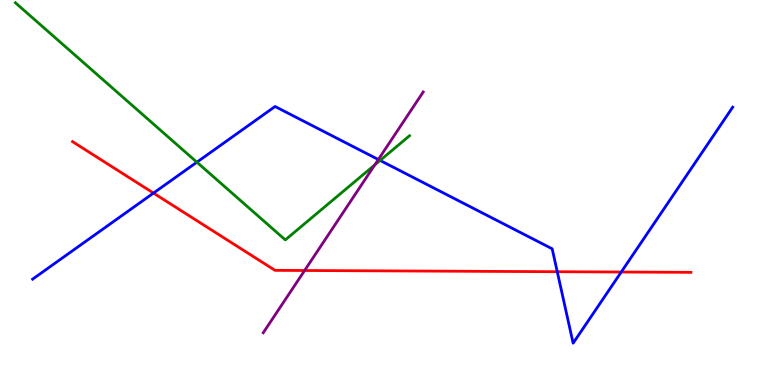[{'lines': ['blue', 'red'], 'intersections': [{'x': 1.98, 'y': 4.98}, {'x': 7.19, 'y': 2.94}, {'x': 8.02, 'y': 2.93}]}, {'lines': ['green', 'red'], 'intersections': []}, {'lines': ['purple', 'red'], 'intersections': [{'x': 3.93, 'y': 2.97}]}, {'lines': ['blue', 'green'], 'intersections': [{'x': 2.54, 'y': 5.79}, {'x': 4.9, 'y': 5.83}]}, {'lines': ['blue', 'purple'], 'intersections': [{'x': 4.88, 'y': 5.86}]}, {'lines': ['green', 'purple'], 'intersections': [{'x': 4.84, 'y': 5.72}]}]